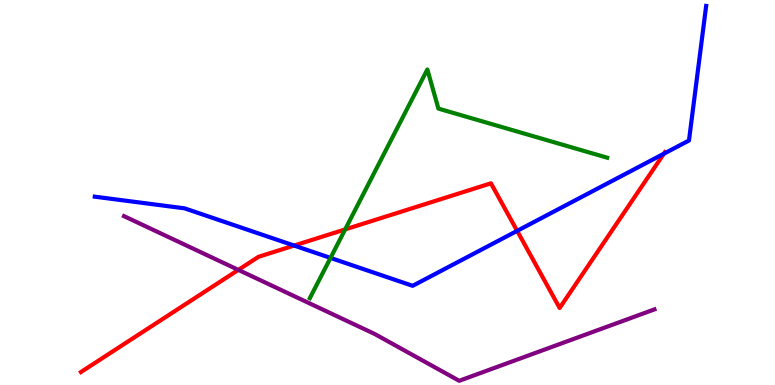[{'lines': ['blue', 'red'], 'intersections': [{'x': 3.79, 'y': 3.62}, {'x': 6.67, 'y': 4.0}, {'x': 8.57, 'y': 6.01}]}, {'lines': ['green', 'red'], 'intersections': [{'x': 4.45, 'y': 4.04}]}, {'lines': ['purple', 'red'], 'intersections': [{'x': 3.08, 'y': 2.99}]}, {'lines': ['blue', 'green'], 'intersections': [{'x': 4.26, 'y': 3.3}]}, {'lines': ['blue', 'purple'], 'intersections': []}, {'lines': ['green', 'purple'], 'intersections': []}]